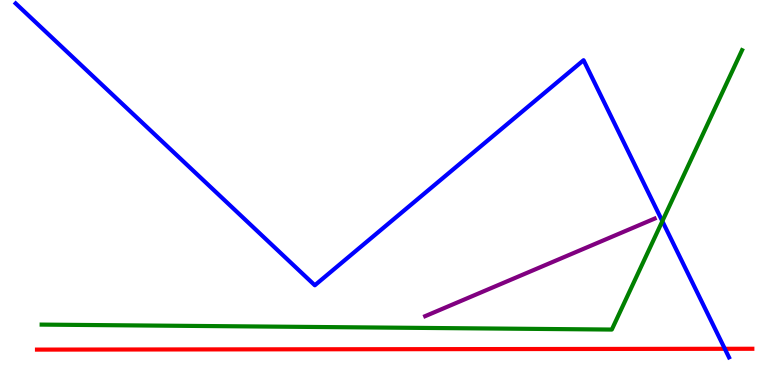[{'lines': ['blue', 'red'], 'intersections': [{'x': 9.35, 'y': 0.94}]}, {'lines': ['green', 'red'], 'intersections': []}, {'lines': ['purple', 'red'], 'intersections': []}, {'lines': ['blue', 'green'], 'intersections': [{'x': 8.55, 'y': 4.26}]}, {'lines': ['blue', 'purple'], 'intersections': []}, {'lines': ['green', 'purple'], 'intersections': []}]